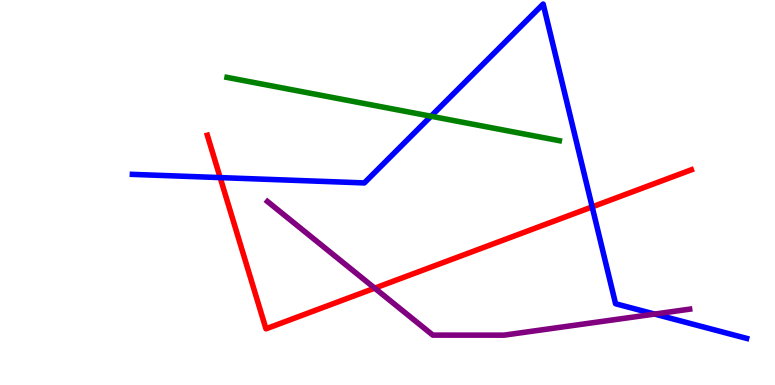[{'lines': ['blue', 'red'], 'intersections': [{'x': 2.84, 'y': 5.39}, {'x': 7.64, 'y': 4.63}]}, {'lines': ['green', 'red'], 'intersections': []}, {'lines': ['purple', 'red'], 'intersections': [{'x': 4.84, 'y': 2.52}]}, {'lines': ['blue', 'green'], 'intersections': [{'x': 5.56, 'y': 6.98}]}, {'lines': ['blue', 'purple'], 'intersections': [{'x': 8.45, 'y': 1.84}]}, {'lines': ['green', 'purple'], 'intersections': []}]